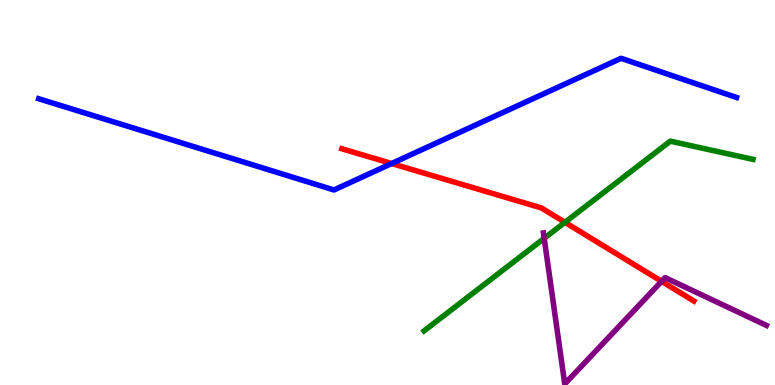[{'lines': ['blue', 'red'], 'intersections': [{'x': 5.05, 'y': 5.75}]}, {'lines': ['green', 'red'], 'intersections': [{'x': 7.29, 'y': 4.23}]}, {'lines': ['purple', 'red'], 'intersections': [{'x': 8.54, 'y': 2.69}]}, {'lines': ['blue', 'green'], 'intersections': []}, {'lines': ['blue', 'purple'], 'intersections': []}, {'lines': ['green', 'purple'], 'intersections': [{'x': 7.02, 'y': 3.81}]}]